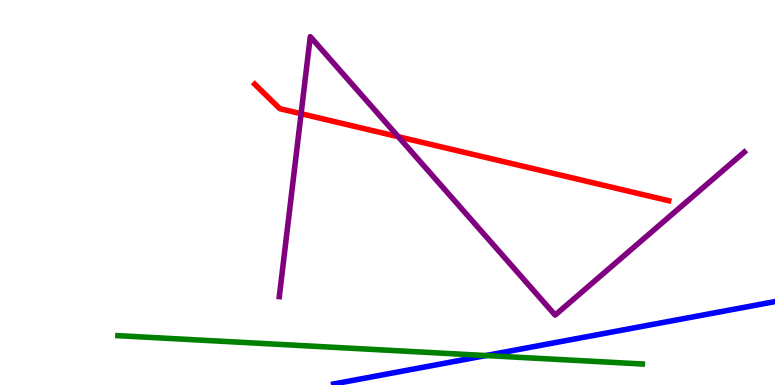[{'lines': ['blue', 'red'], 'intersections': []}, {'lines': ['green', 'red'], 'intersections': []}, {'lines': ['purple', 'red'], 'intersections': [{'x': 3.89, 'y': 7.05}, {'x': 5.14, 'y': 6.45}]}, {'lines': ['blue', 'green'], 'intersections': [{'x': 6.27, 'y': 0.765}]}, {'lines': ['blue', 'purple'], 'intersections': []}, {'lines': ['green', 'purple'], 'intersections': []}]